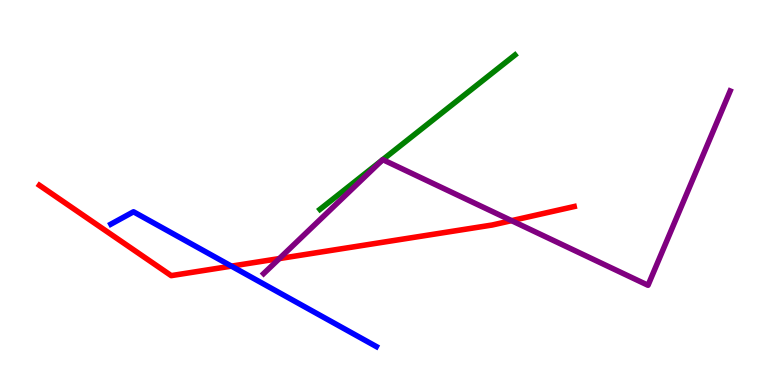[{'lines': ['blue', 'red'], 'intersections': [{'x': 2.99, 'y': 3.09}]}, {'lines': ['green', 'red'], 'intersections': []}, {'lines': ['purple', 'red'], 'intersections': [{'x': 3.6, 'y': 3.28}, {'x': 6.6, 'y': 4.27}]}, {'lines': ['blue', 'green'], 'intersections': []}, {'lines': ['blue', 'purple'], 'intersections': []}, {'lines': ['green', 'purple'], 'intersections': [{'x': 4.94, 'y': 5.85}, {'x': 4.94, 'y': 5.85}]}]